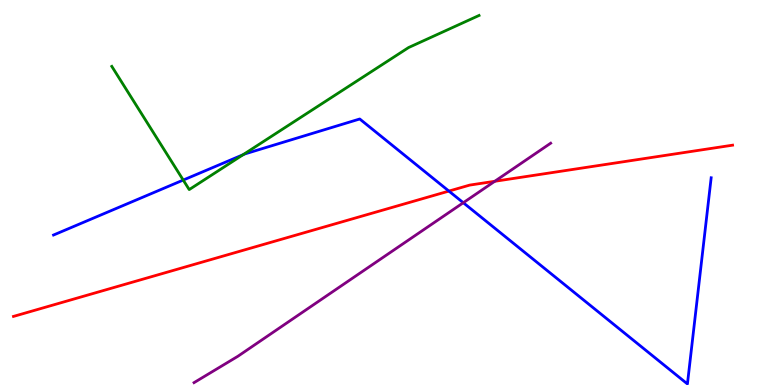[{'lines': ['blue', 'red'], 'intersections': [{'x': 5.79, 'y': 5.04}]}, {'lines': ['green', 'red'], 'intersections': []}, {'lines': ['purple', 'red'], 'intersections': [{'x': 6.38, 'y': 5.29}]}, {'lines': ['blue', 'green'], 'intersections': [{'x': 2.36, 'y': 5.32}, {'x': 3.14, 'y': 5.98}]}, {'lines': ['blue', 'purple'], 'intersections': [{'x': 5.98, 'y': 4.73}]}, {'lines': ['green', 'purple'], 'intersections': []}]